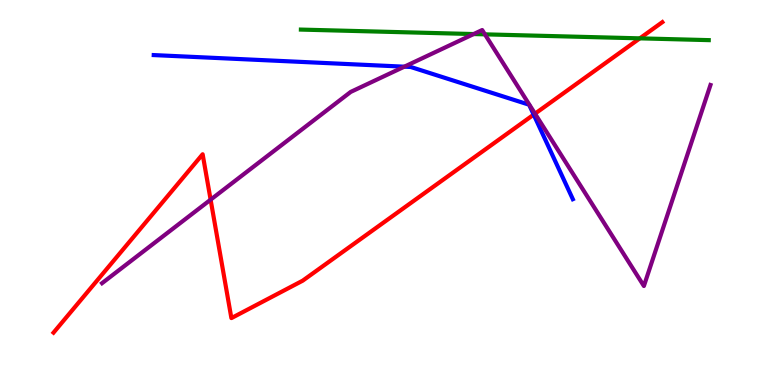[{'lines': ['blue', 'red'], 'intersections': [{'x': 6.89, 'y': 7.02}]}, {'lines': ['green', 'red'], 'intersections': [{'x': 8.26, 'y': 9.0}]}, {'lines': ['purple', 'red'], 'intersections': [{'x': 2.72, 'y': 4.81}, {'x': 6.9, 'y': 7.05}]}, {'lines': ['blue', 'green'], 'intersections': []}, {'lines': ['blue', 'purple'], 'intersections': [{'x': 5.22, 'y': 8.27}]}, {'lines': ['green', 'purple'], 'intersections': [{'x': 6.11, 'y': 9.12}, {'x': 6.26, 'y': 9.11}]}]